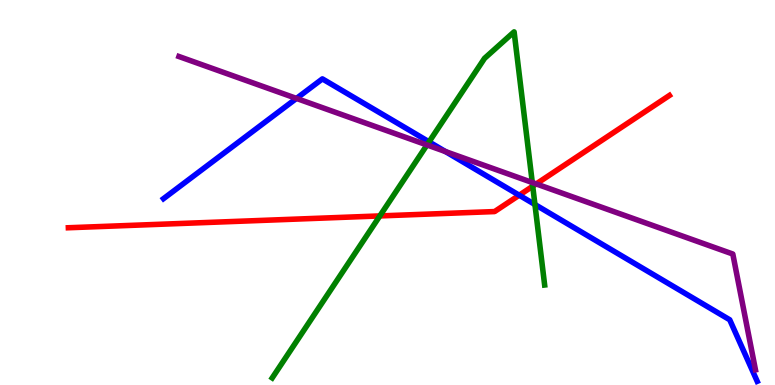[{'lines': ['blue', 'red'], 'intersections': [{'x': 6.7, 'y': 4.93}]}, {'lines': ['green', 'red'], 'intersections': [{'x': 4.9, 'y': 4.39}, {'x': 6.87, 'y': 5.16}]}, {'lines': ['purple', 'red'], 'intersections': [{'x': 6.92, 'y': 5.22}]}, {'lines': ['blue', 'green'], 'intersections': [{'x': 5.54, 'y': 6.32}, {'x': 6.9, 'y': 4.69}]}, {'lines': ['blue', 'purple'], 'intersections': [{'x': 3.83, 'y': 7.44}, {'x': 5.75, 'y': 6.06}]}, {'lines': ['green', 'purple'], 'intersections': [{'x': 5.51, 'y': 6.23}, {'x': 6.87, 'y': 5.26}]}]